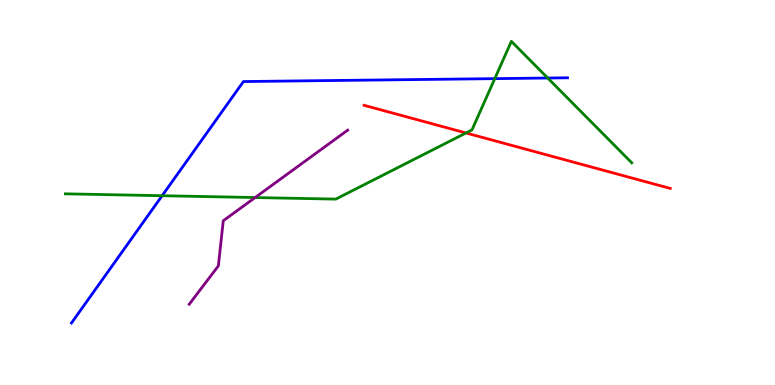[{'lines': ['blue', 'red'], 'intersections': []}, {'lines': ['green', 'red'], 'intersections': [{'x': 6.01, 'y': 6.55}]}, {'lines': ['purple', 'red'], 'intersections': []}, {'lines': ['blue', 'green'], 'intersections': [{'x': 2.09, 'y': 4.92}, {'x': 6.38, 'y': 7.96}, {'x': 7.07, 'y': 7.97}]}, {'lines': ['blue', 'purple'], 'intersections': []}, {'lines': ['green', 'purple'], 'intersections': [{'x': 3.29, 'y': 4.87}]}]